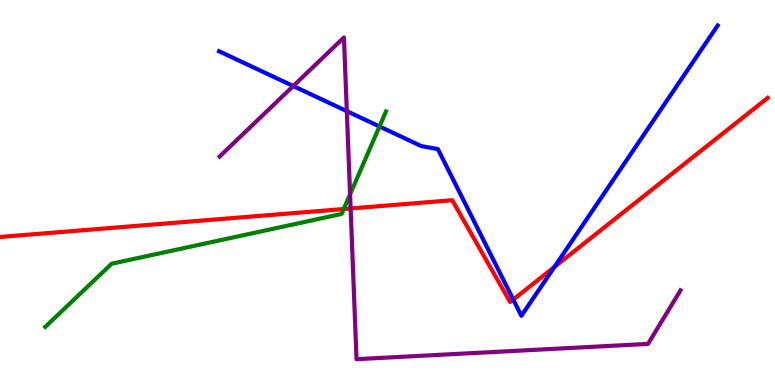[{'lines': ['blue', 'red'], 'intersections': [{'x': 6.62, 'y': 2.22}, {'x': 7.15, 'y': 3.07}]}, {'lines': ['green', 'red'], 'intersections': [{'x': 4.43, 'y': 4.57}]}, {'lines': ['purple', 'red'], 'intersections': [{'x': 4.52, 'y': 4.59}]}, {'lines': ['blue', 'green'], 'intersections': [{'x': 4.9, 'y': 6.72}]}, {'lines': ['blue', 'purple'], 'intersections': [{'x': 3.78, 'y': 7.77}, {'x': 4.48, 'y': 7.11}]}, {'lines': ['green', 'purple'], 'intersections': [{'x': 4.52, 'y': 4.95}]}]